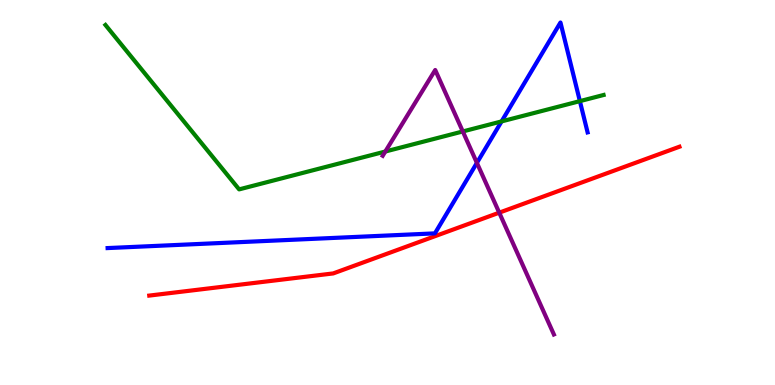[{'lines': ['blue', 'red'], 'intersections': []}, {'lines': ['green', 'red'], 'intersections': []}, {'lines': ['purple', 'red'], 'intersections': [{'x': 6.44, 'y': 4.48}]}, {'lines': ['blue', 'green'], 'intersections': [{'x': 6.47, 'y': 6.85}, {'x': 7.48, 'y': 7.37}]}, {'lines': ['blue', 'purple'], 'intersections': [{'x': 6.15, 'y': 5.77}]}, {'lines': ['green', 'purple'], 'intersections': [{'x': 4.97, 'y': 6.06}, {'x': 5.97, 'y': 6.59}]}]